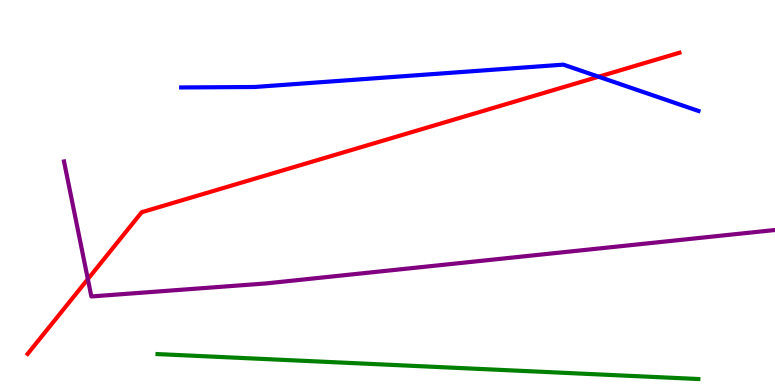[{'lines': ['blue', 'red'], 'intersections': [{'x': 7.72, 'y': 8.01}]}, {'lines': ['green', 'red'], 'intersections': []}, {'lines': ['purple', 'red'], 'intersections': [{'x': 1.13, 'y': 2.75}]}, {'lines': ['blue', 'green'], 'intersections': []}, {'lines': ['blue', 'purple'], 'intersections': []}, {'lines': ['green', 'purple'], 'intersections': []}]